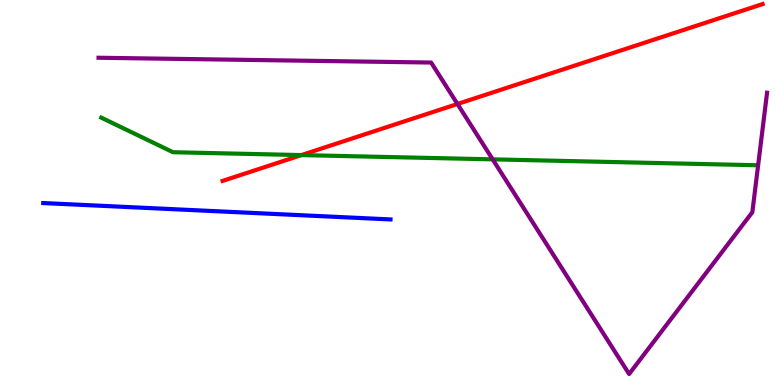[{'lines': ['blue', 'red'], 'intersections': []}, {'lines': ['green', 'red'], 'intersections': [{'x': 3.89, 'y': 5.97}]}, {'lines': ['purple', 'red'], 'intersections': [{'x': 5.9, 'y': 7.3}]}, {'lines': ['blue', 'green'], 'intersections': []}, {'lines': ['blue', 'purple'], 'intersections': []}, {'lines': ['green', 'purple'], 'intersections': [{'x': 6.36, 'y': 5.86}]}]